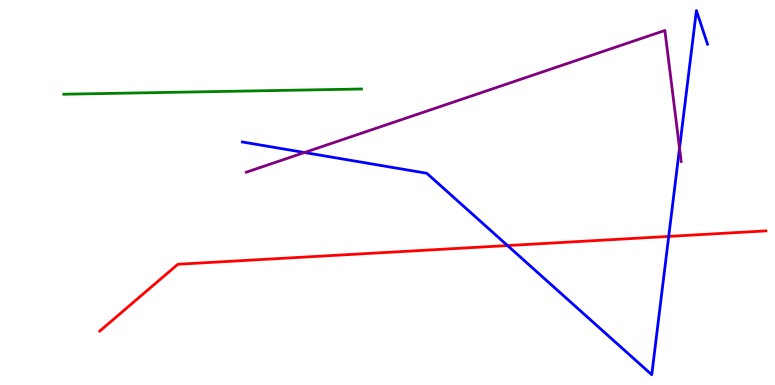[{'lines': ['blue', 'red'], 'intersections': [{'x': 6.55, 'y': 3.62}, {'x': 8.63, 'y': 3.86}]}, {'lines': ['green', 'red'], 'intersections': []}, {'lines': ['purple', 'red'], 'intersections': []}, {'lines': ['blue', 'green'], 'intersections': []}, {'lines': ['blue', 'purple'], 'intersections': [{'x': 3.93, 'y': 6.04}, {'x': 8.77, 'y': 6.15}]}, {'lines': ['green', 'purple'], 'intersections': []}]